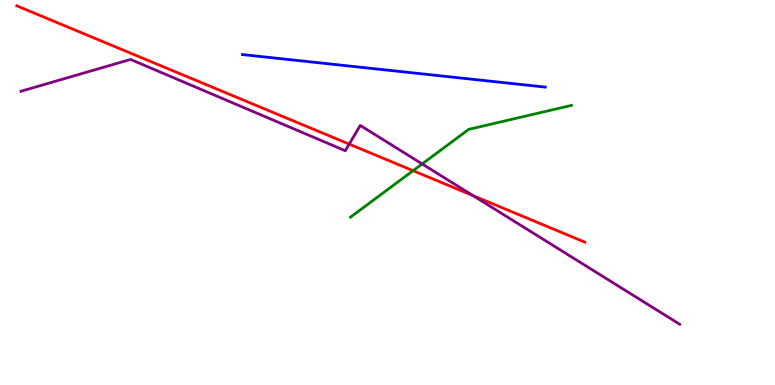[{'lines': ['blue', 'red'], 'intersections': []}, {'lines': ['green', 'red'], 'intersections': [{'x': 5.33, 'y': 5.57}]}, {'lines': ['purple', 'red'], 'intersections': [{'x': 4.51, 'y': 6.26}, {'x': 6.1, 'y': 4.92}]}, {'lines': ['blue', 'green'], 'intersections': []}, {'lines': ['blue', 'purple'], 'intersections': []}, {'lines': ['green', 'purple'], 'intersections': [{'x': 5.45, 'y': 5.74}]}]